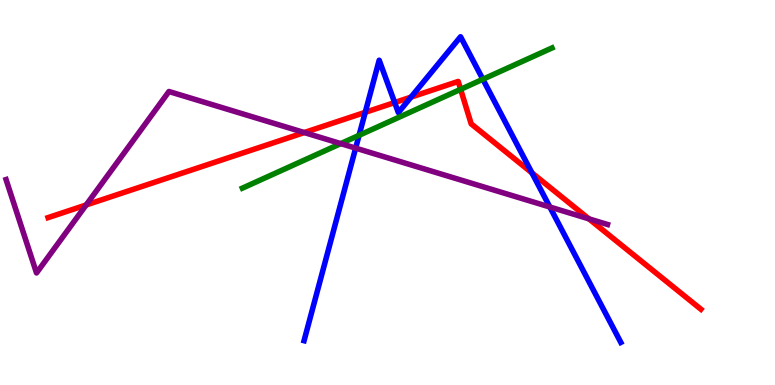[{'lines': ['blue', 'red'], 'intersections': [{'x': 4.71, 'y': 7.08}, {'x': 5.09, 'y': 7.34}, {'x': 5.3, 'y': 7.48}, {'x': 6.86, 'y': 5.51}]}, {'lines': ['green', 'red'], 'intersections': [{'x': 5.94, 'y': 7.68}]}, {'lines': ['purple', 'red'], 'intersections': [{'x': 1.11, 'y': 4.68}, {'x': 3.93, 'y': 6.56}, {'x': 7.6, 'y': 4.32}]}, {'lines': ['blue', 'green'], 'intersections': [{'x': 4.63, 'y': 6.49}, {'x': 6.23, 'y': 7.94}]}, {'lines': ['blue', 'purple'], 'intersections': [{'x': 4.59, 'y': 6.15}, {'x': 7.09, 'y': 4.62}]}, {'lines': ['green', 'purple'], 'intersections': [{'x': 4.4, 'y': 6.27}]}]